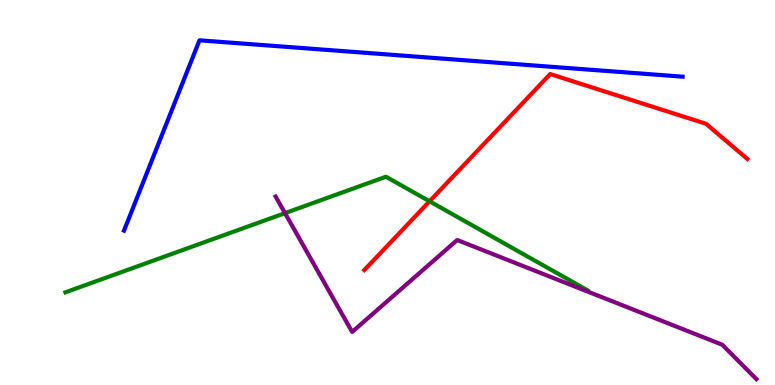[{'lines': ['blue', 'red'], 'intersections': []}, {'lines': ['green', 'red'], 'intersections': [{'x': 5.54, 'y': 4.77}]}, {'lines': ['purple', 'red'], 'intersections': []}, {'lines': ['blue', 'green'], 'intersections': []}, {'lines': ['blue', 'purple'], 'intersections': []}, {'lines': ['green', 'purple'], 'intersections': [{'x': 3.68, 'y': 4.46}]}]